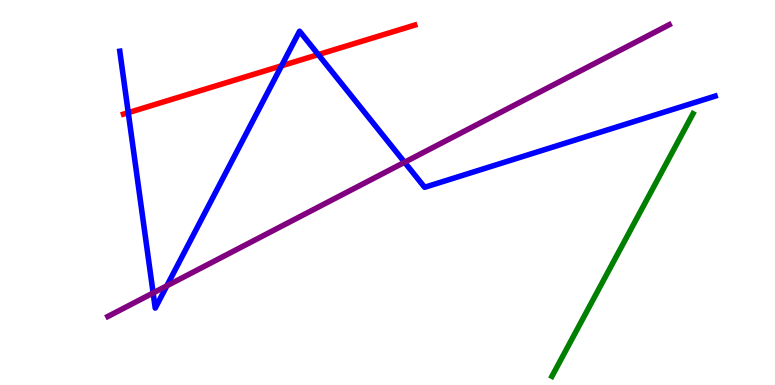[{'lines': ['blue', 'red'], 'intersections': [{'x': 1.66, 'y': 7.07}, {'x': 3.63, 'y': 8.29}, {'x': 4.11, 'y': 8.58}]}, {'lines': ['green', 'red'], 'intersections': []}, {'lines': ['purple', 'red'], 'intersections': []}, {'lines': ['blue', 'green'], 'intersections': []}, {'lines': ['blue', 'purple'], 'intersections': [{'x': 1.98, 'y': 2.39}, {'x': 2.15, 'y': 2.58}, {'x': 5.22, 'y': 5.79}]}, {'lines': ['green', 'purple'], 'intersections': []}]